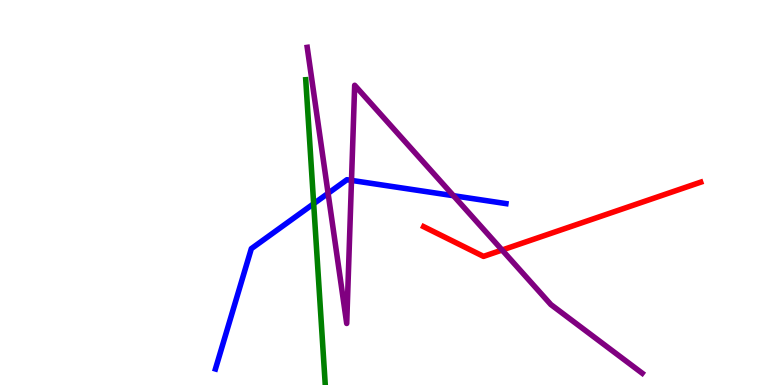[{'lines': ['blue', 'red'], 'intersections': []}, {'lines': ['green', 'red'], 'intersections': []}, {'lines': ['purple', 'red'], 'intersections': [{'x': 6.48, 'y': 3.51}]}, {'lines': ['blue', 'green'], 'intersections': [{'x': 4.05, 'y': 4.71}]}, {'lines': ['blue', 'purple'], 'intersections': [{'x': 4.23, 'y': 4.98}, {'x': 4.54, 'y': 5.31}, {'x': 5.85, 'y': 4.92}]}, {'lines': ['green', 'purple'], 'intersections': []}]